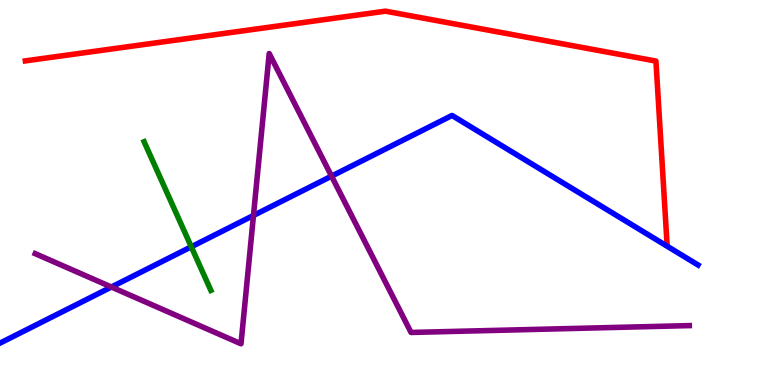[{'lines': ['blue', 'red'], 'intersections': []}, {'lines': ['green', 'red'], 'intersections': []}, {'lines': ['purple', 'red'], 'intersections': []}, {'lines': ['blue', 'green'], 'intersections': [{'x': 2.47, 'y': 3.59}]}, {'lines': ['blue', 'purple'], 'intersections': [{'x': 1.44, 'y': 2.54}, {'x': 3.27, 'y': 4.4}, {'x': 4.28, 'y': 5.43}]}, {'lines': ['green', 'purple'], 'intersections': []}]